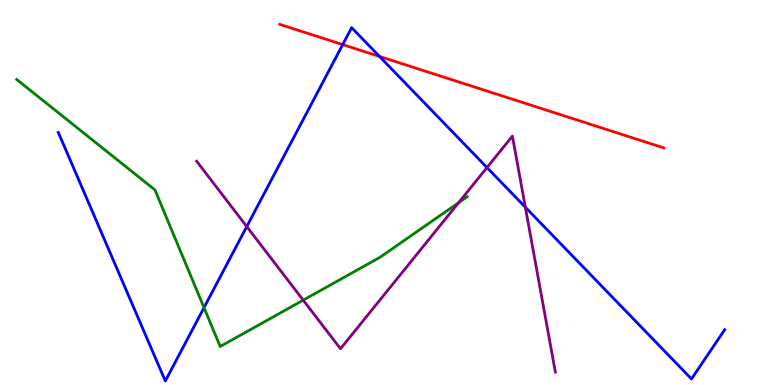[{'lines': ['blue', 'red'], 'intersections': [{'x': 4.42, 'y': 8.84}, {'x': 4.9, 'y': 8.53}]}, {'lines': ['green', 'red'], 'intersections': []}, {'lines': ['purple', 'red'], 'intersections': []}, {'lines': ['blue', 'green'], 'intersections': [{'x': 2.63, 'y': 2.01}]}, {'lines': ['blue', 'purple'], 'intersections': [{'x': 3.18, 'y': 4.12}, {'x': 6.28, 'y': 5.65}, {'x': 6.78, 'y': 4.62}]}, {'lines': ['green', 'purple'], 'intersections': [{'x': 3.91, 'y': 2.2}, {'x': 5.92, 'y': 4.73}]}]